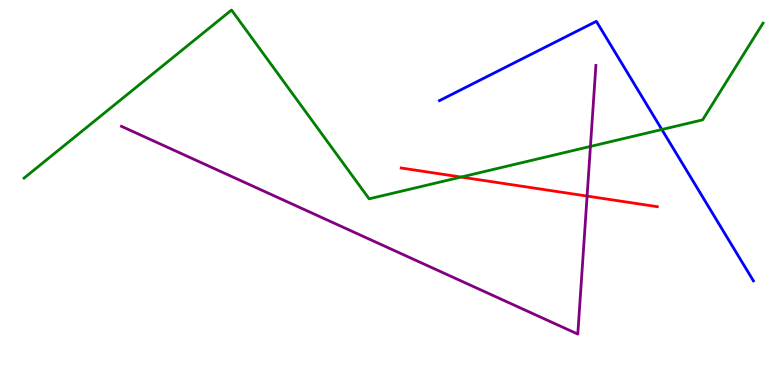[{'lines': ['blue', 'red'], 'intersections': []}, {'lines': ['green', 'red'], 'intersections': [{'x': 5.95, 'y': 5.4}]}, {'lines': ['purple', 'red'], 'intersections': [{'x': 7.58, 'y': 4.91}]}, {'lines': ['blue', 'green'], 'intersections': [{'x': 8.54, 'y': 6.64}]}, {'lines': ['blue', 'purple'], 'intersections': []}, {'lines': ['green', 'purple'], 'intersections': [{'x': 7.62, 'y': 6.2}]}]